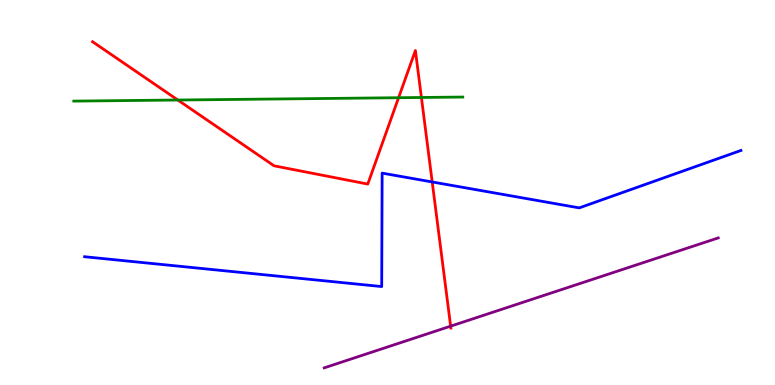[{'lines': ['blue', 'red'], 'intersections': [{'x': 5.58, 'y': 5.27}]}, {'lines': ['green', 'red'], 'intersections': [{'x': 2.29, 'y': 7.4}, {'x': 5.14, 'y': 7.46}, {'x': 5.44, 'y': 7.47}]}, {'lines': ['purple', 'red'], 'intersections': [{'x': 5.81, 'y': 1.53}]}, {'lines': ['blue', 'green'], 'intersections': []}, {'lines': ['blue', 'purple'], 'intersections': []}, {'lines': ['green', 'purple'], 'intersections': []}]